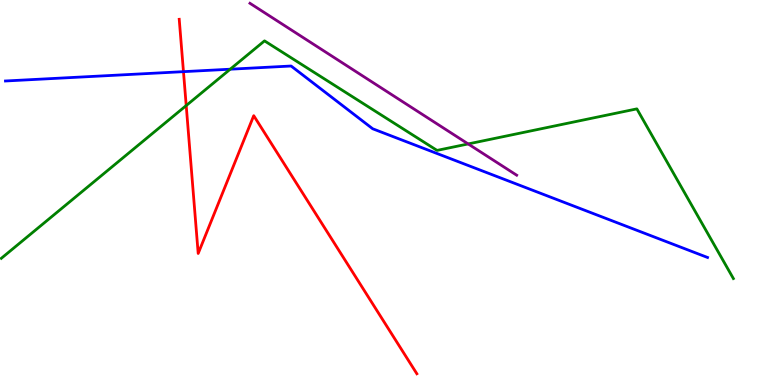[{'lines': ['blue', 'red'], 'intersections': [{'x': 2.37, 'y': 8.14}]}, {'lines': ['green', 'red'], 'intersections': [{'x': 2.4, 'y': 7.26}]}, {'lines': ['purple', 'red'], 'intersections': []}, {'lines': ['blue', 'green'], 'intersections': [{'x': 2.97, 'y': 8.2}]}, {'lines': ['blue', 'purple'], 'intersections': []}, {'lines': ['green', 'purple'], 'intersections': [{'x': 6.04, 'y': 6.26}]}]